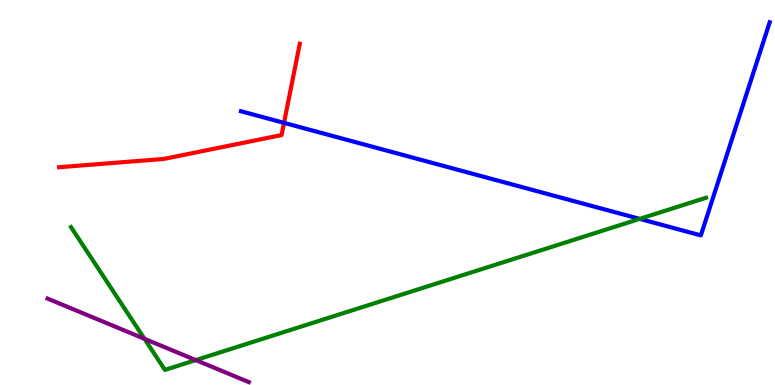[{'lines': ['blue', 'red'], 'intersections': [{'x': 3.66, 'y': 6.81}]}, {'lines': ['green', 'red'], 'intersections': []}, {'lines': ['purple', 'red'], 'intersections': []}, {'lines': ['blue', 'green'], 'intersections': [{'x': 8.25, 'y': 4.31}]}, {'lines': ['blue', 'purple'], 'intersections': []}, {'lines': ['green', 'purple'], 'intersections': [{'x': 1.86, 'y': 1.2}, {'x': 2.53, 'y': 0.647}]}]